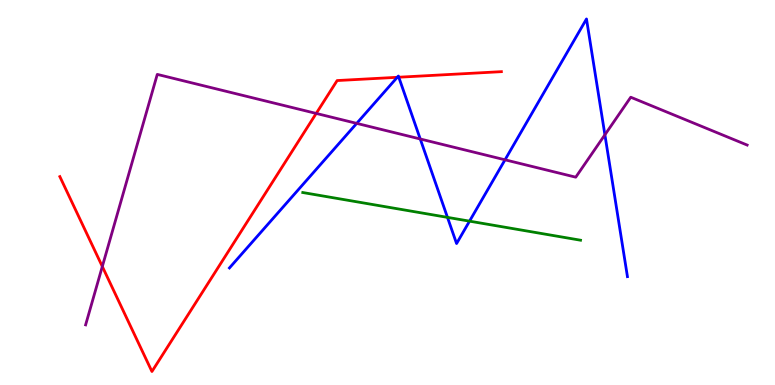[{'lines': ['blue', 'red'], 'intersections': [{'x': 5.13, 'y': 7.99}, {'x': 5.15, 'y': 7.99}]}, {'lines': ['green', 'red'], 'intersections': []}, {'lines': ['purple', 'red'], 'intersections': [{'x': 1.32, 'y': 3.08}, {'x': 4.08, 'y': 7.05}]}, {'lines': ['blue', 'green'], 'intersections': [{'x': 5.77, 'y': 4.35}, {'x': 6.06, 'y': 4.26}]}, {'lines': ['blue', 'purple'], 'intersections': [{'x': 4.6, 'y': 6.8}, {'x': 5.42, 'y': 6.39}, {'x': 6.52, 'y': 5.85}, {'x': 7.81, 'y': 6.5}]}, {'lines': ['green', 'purple'], 'intersections': []}]